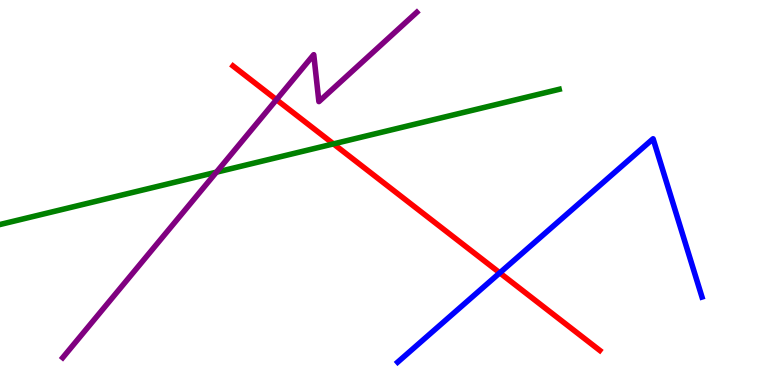[{'lines': ['blue', 'red'], 'intersections': [{'x': 6.45, 'y': 2.91}]}, {'lines': ['green', 'red'], 'intersections': [{'x': 4.3, 'y': 6.26}]}, {'lines': ['purple', 'red'], 'intersections': [{'x': 3.57, 'y': 7.41}]}, {'lines': ['blue', 'green'], 'intersections': []}, {'lines': ['blue', 'purple'], 'intersections': []}, {'lines': ['green', 'purple'], 'intersections': [{'x': 2.79, 'y': 5.53}]}]